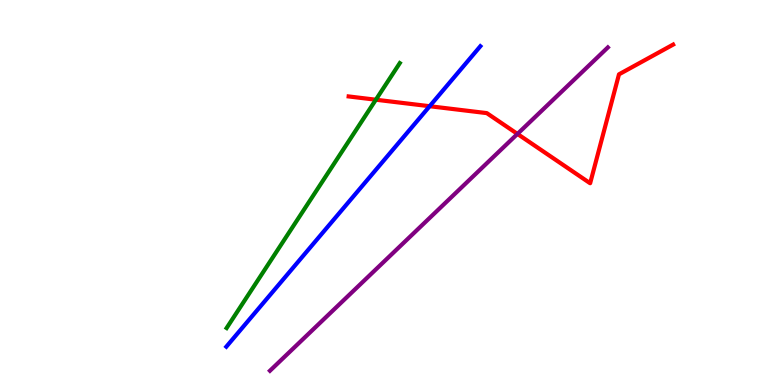[{'lines': ['blue', 'red'], 'intersections': [{'x': 5.54, 'y': 7.24}]}, {'lines': ['green', 'red'], 'intersections': [{'x': 4.85, 'y': 7.41}]}, {'lines': ['purple', 'red'], 'intersections': [{'x': 6.68, 'y': 6.52}]}, {'lines': ['blue', 'green'], 'intersections': []}, {'lines': ['blue', 'purple'], 'intersections': []}, {'lines': ['green', 'purple'], 'intersections': []}]